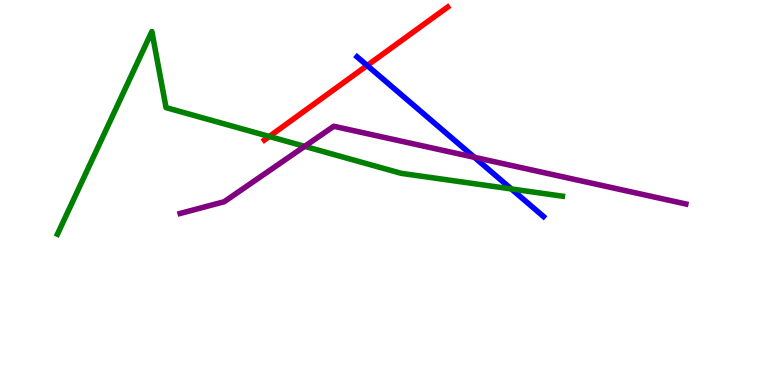[{'lines': ['blue', 'red'], 'intersections': [{'x': 4.74, 'y': 8.3}]}, {'lines': ['green', 'red'], 'intersections': [{'x': 3.48, 'y': 6.45}]}, {'lines': ['purple', 'red'], 'intersections': []}, {'lines': ['blue', 'green'], 'intersections': [{'x': 6.6, 'y': 5.09}]}, {'lines': ['blue', 'purple'], 'intersections': [{'x': 6.12, 'y': 5.91}]}, {'lines': ['green', 'purple'], 'intersections': [{'x': 3.93, 'y': 6.2}]}]